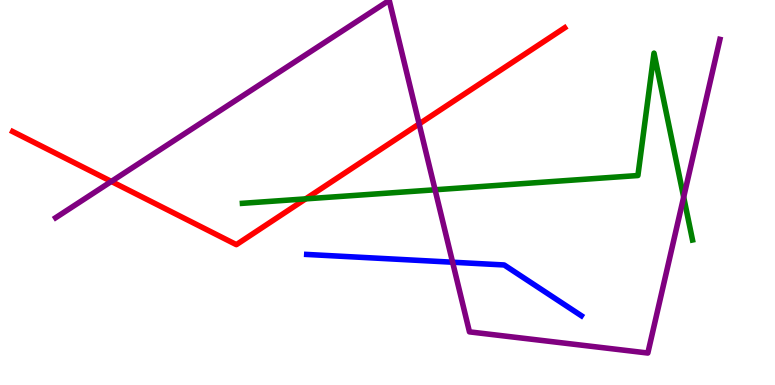[{'lines': ['blue', 'red'], 'intersections': []}, {'lines': ['green', 'red'], 'intersections': [{'x': 3.94, 'y': 4.83}]}, {'lines': ['purple', 'red'], 'intersections': [{'x': 1.44, 'y': 5.29}, {'x': 5.41, 'y': 6.78}]}, {'lines': ['blue', 'green'], 'intersections': []}, {'lines': ['blue', 'purple'], 'intersections': [{'x': 5.84, 'y': 3.19}]}, {'lines': ['green', 'purple'], 'intersections': [{'x': 5.61, 'y': 5.07}, {'x': 8.82, 'y': 4.88}]}]